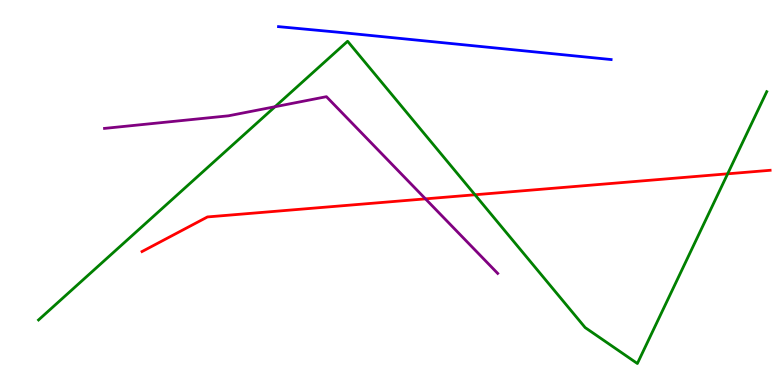[{'lines': ['blue', 'red'], 'intersections': []}, {'lines': ['green', 'red'], 'intersections': [{'x': 6.13, 'y': 4.94}, {'x': 9.39, 'y': 5.49}]}, {'lines': ['purple', 'red'], 'intersections': [{'x': 5.49, 'y': 4.83}]}, {'lines': ['blue', 'green'], 'intersections': []}, {'lines': ['blue', 'purple'], 'intersections': []}, {'lines': ['green', 'purple'], 'intersections': [{'x': 3.55, 'y': 7.23}]}]